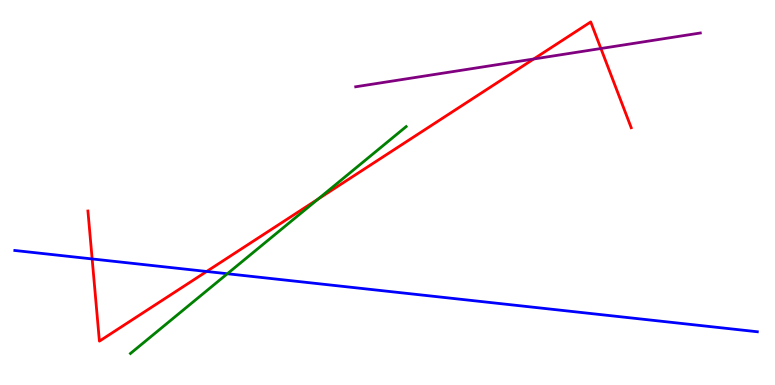[{'lines': ['blue', 'red'], 'intersections': [{'x': 1.19, 'y': 3.27}, {'x': 2.67, 'y': 2.95}]}, {'lines': ['green', 'red'], 'intersections': [{'x': 4.1, 'y': 4.83}]}, {'lines': ['purple', 'red'], 'intersections': [{'x': 6.89, 'y': 8.47}, {'x': 7.75, 'y': 8.74}]}, {'lines': ['blue', 'green'], 'intersections': [{'x': 2.93, 'y': 2.89}]}, {'lines': ['blue', 'purple'], 'intersections': []}, {'lines': ['green', 'purple'], 'intersections': []}]